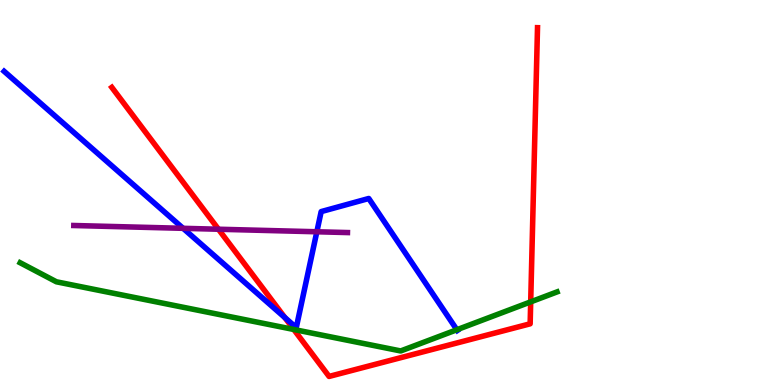[{'lines': ['blue', 'red'], 'intersections': [{'x': 3.68, 'y': 1.75}]}, {'lines': ['green', 'red'], 'intersections': [{'x': 3.79, 'y': 1.44}, {'x': 6.85, 'y': 2.16}]}, {'lines': ['purple', 'red'], 'intersections': [{'x': 2.82, 'y': 4.05}]}, {'lines': ['blue', 'green'], 'intersections': [{'x': 5.9, 'y': 1.44}]}, {'lines': ['blue', 'purple'], 'intersections': [{'x': 2.36, 'y': 4.07}, {'x': 4.09, 'y': 3.98}]}, {'lines': ['green', 'purple'], 'intersections': []}]